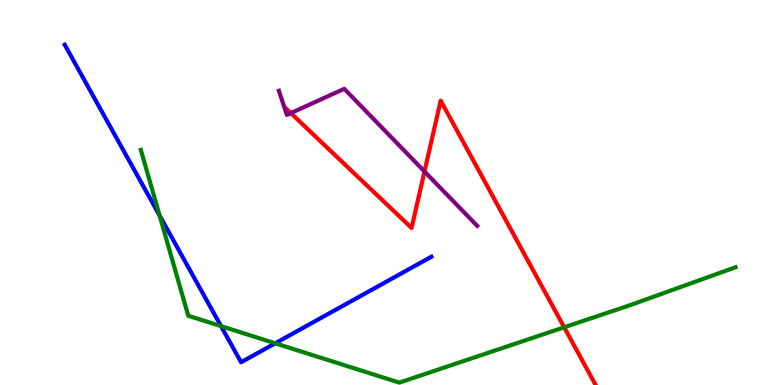[{'lines': ['blue', 'red'], 'intersections': []}, {'lines': ['green', 'red'], 'intersections': [{'x': 7.28, 'y': 1.5}]}, {'lines': ['purple', 'red'], 'intersections': [{'x': 3.75, 'y': 7.06}, {'x': 5.48, 'y': 5.55}]}, {'lines': ['blue', 'green'], 'intersections': [{'x': 2.06, 'y': 4.4}, {'x': 2.85, 'y': 1.53}, {'x': 3.55, 'y': 1.08}]}, {'lines': ['blue', 'purple'], 'intersections': []}, {'lines': ['green', 'purple'], 'intersections': []}]